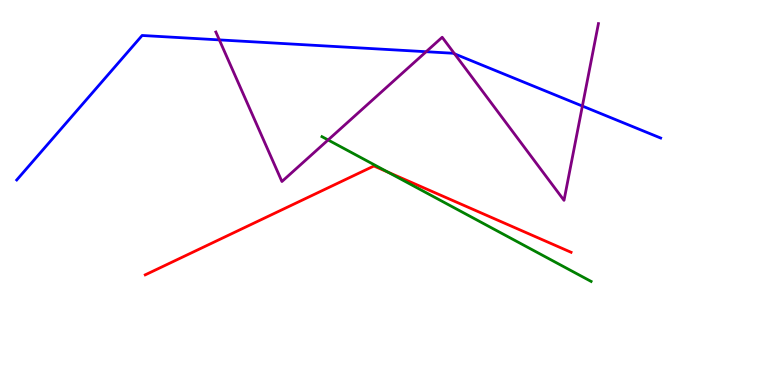[{'lines': ['blue', 'red'], 'intersections': []}, {'lines': ['green', 'red'], 'intersections': [{'x': 5.01, 'y': 5.53}]}, {'lines': ['purple', 'red'], 'intersections': []}, {'lines': ['blue', 'green'], 'intersections': []}, {'lines': ['blue', 'purple'], 'intersections': [{'x': 2.83, 'y': 8.96}, {'x': 5.5, 'y': 8.66}, {'x': 5.87, 'y': 8.6}, {'x': 7.51, 'y': 7.25}]}, {'lines': ['green', 'purple'], 'intersections': [{'x': 4.23, 'y': 6.36}]}]